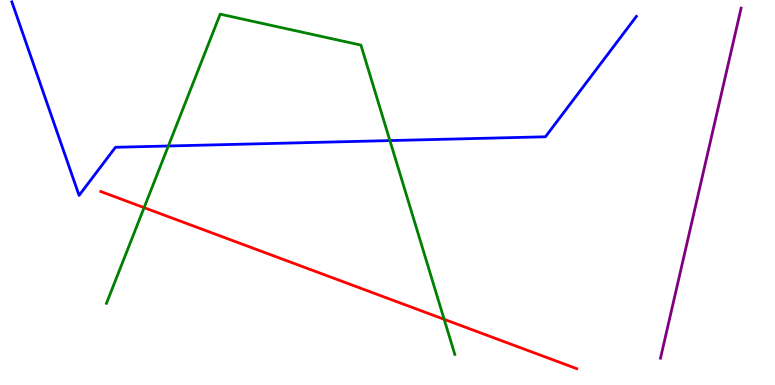[{'lines': ['blue', 'red'], 'intersections': []}, {'lines': ['green', 'red'], 'intersections': [{'x': 1.86, 'y': 4.61}, {'x': 5.73, 'y': 1.71}]}, {'lines': ['purple', 'red'], 'intersections': []}, {'lines': ['blue', 'green'], 'intersections': [{'x': 2.17, 'y': 6.21}, {'x': 5.03, 'y': 6.35}]}, {'lines': ['blue', 'purple'], 'intersections': []}, {'lines': ['green', 'purple'], 'intersections': []}]